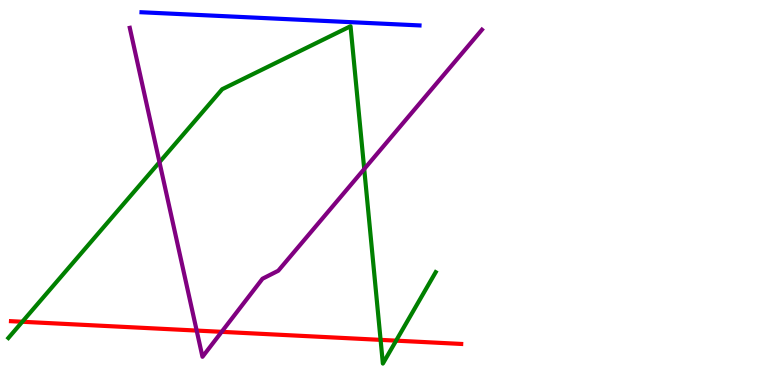[{'lines': ['blue', 'red'], 'intersections': []}, {'lines': ['green', 'red'], 'intersections': [{'x': 0.288, 'y': 1.64}, {'x': 4.91, 'y': 1.17}, {'x': 5.11, 'y': 1.15}]}, {'lines': ['purple', 'red'], 'intersections': [{'x': 2.54, 'y': 1.41}, {'x': 2.86, 'y': 1.38}]}, {'lines': ['blue', 'green'], 'intersections': []}, {'lines': ['blue', 'purple'], 'intersections': []}, {'lines': ['green', 'purple'], 'intersections': [{'x': 2.06, 'y': 5.79}, {'x': 4.7, 'y': 5.61}]}]